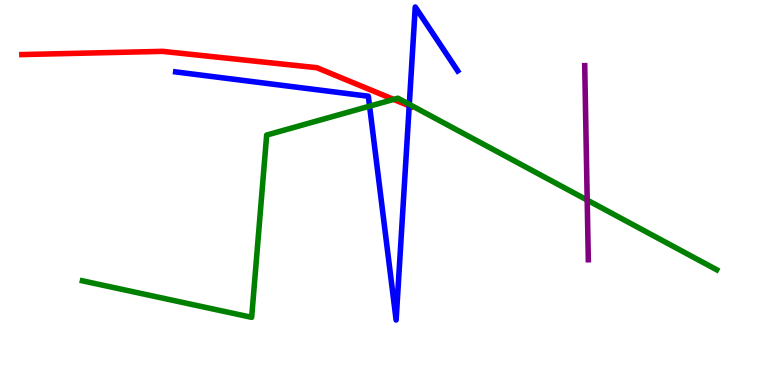[{'lines': ['blue', 'red'], 'intersections': [{'x': 5.28, 'y': 7.25}]}, {'lines': ['green', 'red'], 'intersections': [{'x': 5.08, 'y': 7.42}]}, {'lines': ['purple', 'red'], 'intersections': []}, {'lines': ['blue', 'green'], 'intersections': [{'x': 4.77, 'y': 7.24}, {'x': 5.28, 'y': 7.29}]}, {'lines': ['blue', 'purple'], 'intersections': []}, {'lines': ['green', 'purple'], 'intersections': [{'x': 7.58, 'y': 4.8}]}]